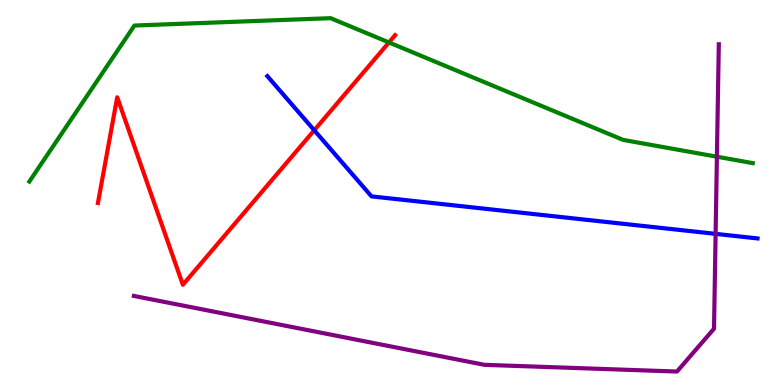[{'lines': ['blue', 'red'], 'intersections': [{'x': 4.05, 'y': 6.62}]}, {'lines': ['green', 'red'], 'intersections': [{'x': 5.02, 'y': 8.9}]}, {'lines': ['purple', 'red'], 'intersections': []}, {'lines': ['blue', 'green'], 'intersections': []}, {'lines': ['blue', 'purple'], 'intersections': [{'x': 9.23, 'y': 3.93}]}, {'lines': ['green', 'purple'], 'intersections': [{'x': 9.25, 'y': 5.93}]}]